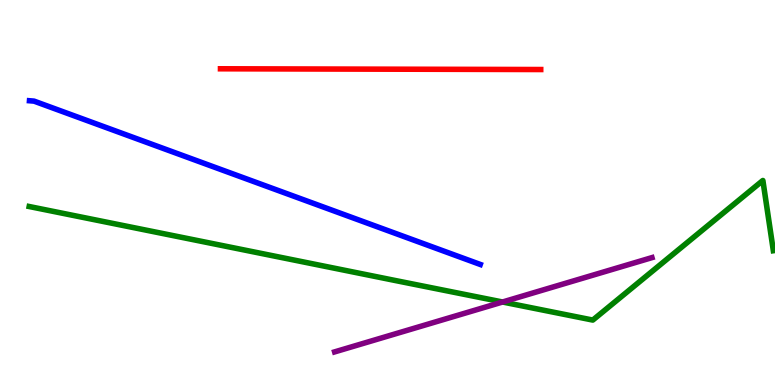[{'lines': ['blue', 'red'], 'intersections': []}, {'lines': ['green', 'red'], 'intersections': []}, {'lines': ['purple', 'red'], 'intersections': []}, {'lines': ['blue', 'green'], 'intersections': []}, {'lines': ['blue', 'purple'], 'intersections': []}, {'lines': ['green', 'purple'], 'intersections': [{'x': 6.48, 'y': 2.16}]}]